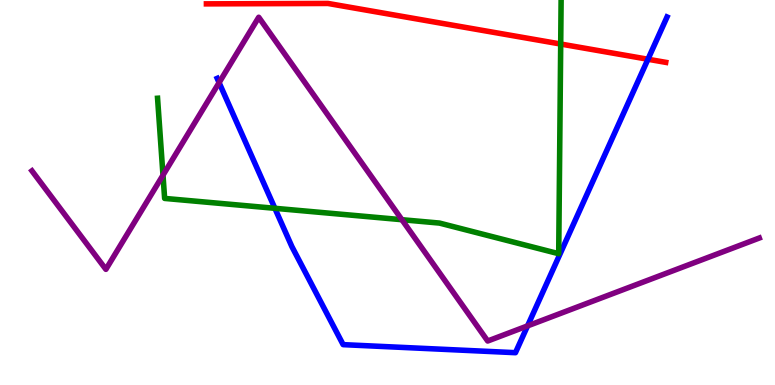[{'lines': ['blue', 'red'], 'intersections': [{'x': 8.36, 'y': 8.46}]}, {'lines': ['green', 'red'], 'intersections': [{'x': 7.23, 'y': 8.86}]}, {'lines': ['purple', 'red'], 'intersections': []}, {'lines': ['blue', 'green'], 'intersections': [{'x': 3.55, 'y': 4.59}]}, {'lines': ['blue', 'purple'], 'intersections': [{'x': 2.83, 'y': 7.85}, {'x': 6.81, 'y': 1.54}]}, {'lines': ['green', 'purple'], 'intersections': [{'x': 2.1, 'y': 5.45}, {'x': 5.19, 'y': 4.29}]}]